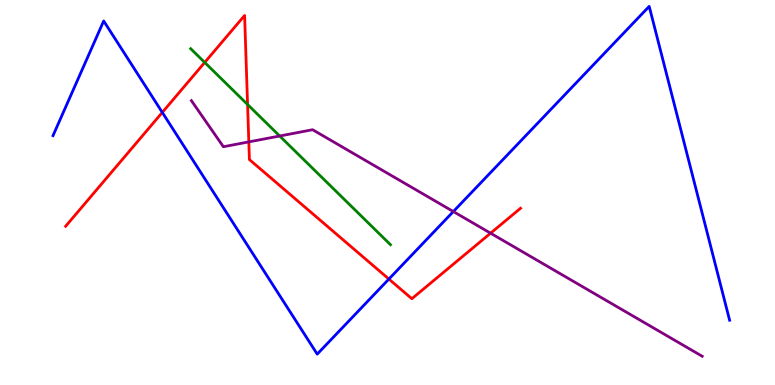[{'lines': ['blue', 'red'], 'intersections': [{'x': 2.09, 'y': 7.08}, {'x': 5.02, 'y': 2.75}]}, {'lines': ['green', 'red'], 'intersections': [{'x': 2.64, 'y': 8.38}, {'x': 3.19, 'y': 7.29}]}, {'lines': ['purple', 'red'], 'intersections': [{'x': 3.21, 'y': 6.31}, {'x': 6.33, 'y': 3.94}]}, {'lines': ['blue', 'green'], 'intersections': []}, {'lines': ['blue', 'purple'], 'intersections': [{'x': 5.85, 'y': 4.51}]}, {'lines': ['green', 'purple'], 'intersections': [{'x': 3.61, 'y': 6.47}]}]